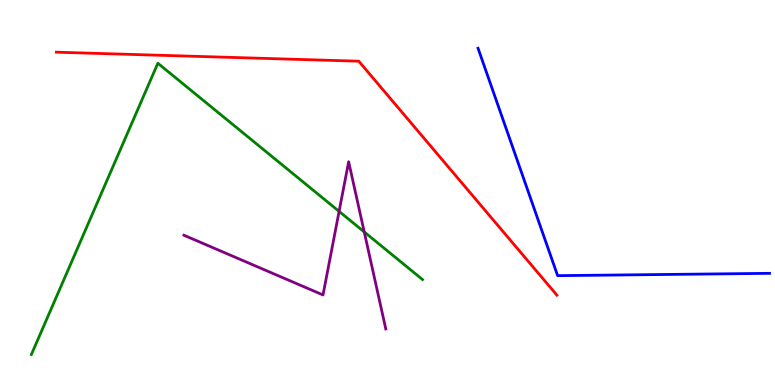[{'lines': ['blue', 'red'], 'intersections': []}, {'lines': ['green', 'red'], 'intersections': []}, {'lines': ['purple', 'red'], 'intersections': []}, {'lines': ['blue', 'green'], 'intersections': []}, {'lines': ['blue', 'purple'], 'intersections': []}, {'lines': ['green', 'purple'], 'intersections': [{'x': 4.38, 'y': 4.51}, {'x': 4.7, 'y': 3.98}]}]